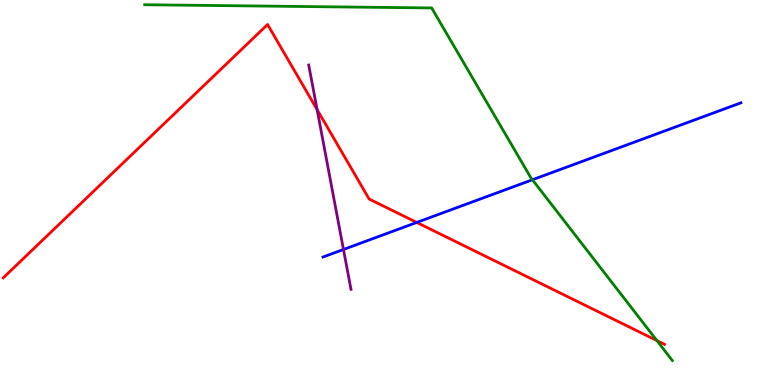[{'lines': ['blue', 'red'], 'intersections': [{'x': 5.38, 'y': 4.22}]}, {'lines': ['green', 'red'], 'intersections': [{'x': 8.48, 'y': 1.15}]}, {'lines': ['purple', 'red'], 'intersections': [{'x': 4.09, 'y': 7.15}]}, {'lines': ['blue', 'green'], 'intersections': [{'x': 6.87, 'y': 5.33}]}, {'lines': ['blue', 'purple'], 'intersections': [{'x': 4.43, 'y': 3.52}]}, {'lines': ['green', 'purple'], 'intersections': []}]